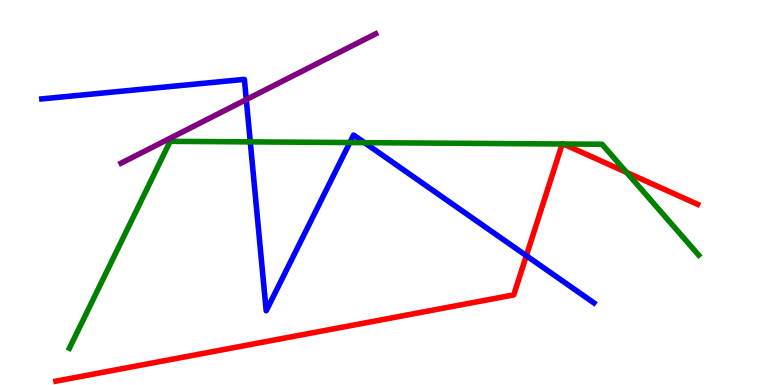[{'lines': ['blue', 'red'], 'intersections': [{'x': 6.79, 'y': 3.36}]}, {'lines': ['green', 'red'], 'intersections': [{'x': 7.25, 'y': 6.26}, {'x': 7.27, 'y': 6.26}, {'x': 8.09, 'y': 5.52}]}, {'lines': ['purple', 'red'], 'intersections': []}, {'lines': ['blue', 'green'], 'intersections': [{'x': 3.23, 'y': 6.31}, {'x': 4.51, 'y': 6.3}, {'x': 4.7, 'y': 6.29}]}, {'lines': ['blue', 'purple'], 'intersections': [{'x': 3.18, 'y': 7.41}]}, {'lines': ['green', 'purple'], 'intersections': []}]